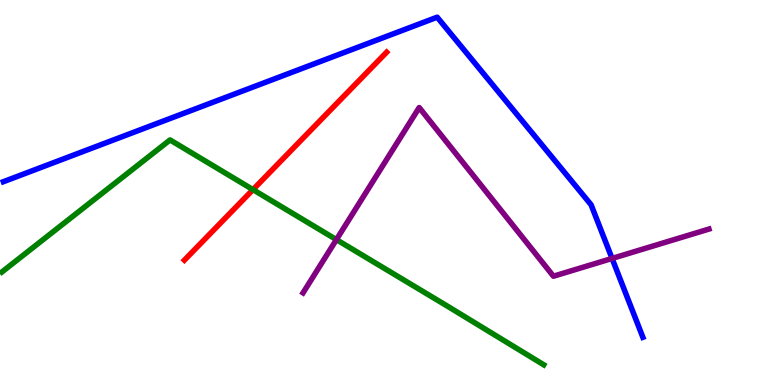[{'lines': ['blue', 'red'], 'intersections': []}, {'lines': ['green', 'red'], 'intersections': [{'x': 3.26, 'y': 5.07}]}, {'lines': ['purple', 'red'], 'intersections': []}, {'lines': ['blue', 'green'], 'intersections': []}, {'lines': ['blue', 'purple'], 'intersections': [{'x': 7.9, 'y': 3.29}]}, {'lines': ['green', 'purple'], 'intersections': [{'x': 4.34, 'y': 3.78}]}]